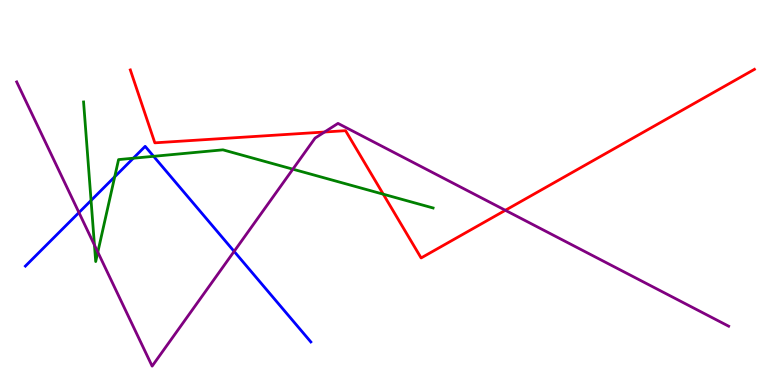[{'lines': ['blue', 'red'], 'intersections': []}, {'lines': ['green', 'red'], 'intersections': [{'x': 4.95, 'y': 4.96}]}, {'lines': ['purple', 'red'], 'intersections': [{'x': 4.19, 'y': 6.57}, {'x': 6.52, 'y': 4.54}]}, {'lines': ['blue', 'green'], 'intersections': [{'x': 1.17, 'y': 4.79}, {'x': 1.48, 'y': 5.41}, {'x': 1.72, 'y': 5.89}, {'x': 1.98, 'y': 5.94}]}, {'lines': ['blue', 'purple'], 'intersections': [{'x': 1.02, 'y': 4.48}, {'x': 3.02, 'y': 3.47}]}, {'lines': ['green', 'purple'], 'intersections': [{'x': 1.22, 'y': 3.63}, {'x': 1.26, 'y': 3.45}, {'x': 3.78, 'y': 5.61}]}]